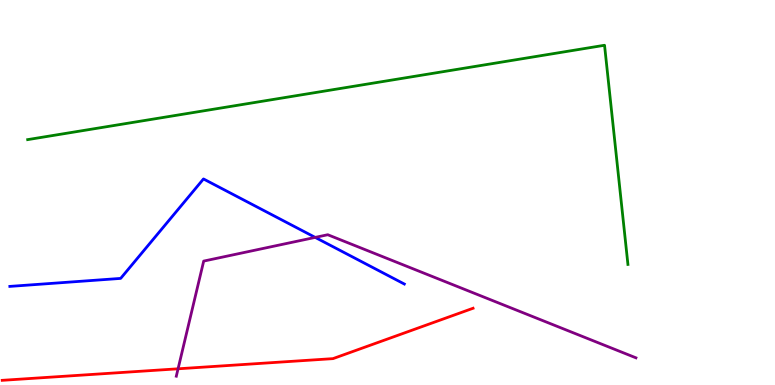[{'lines': ['blue', 'red'], 'intersections': []}, {'lines': ['green', 'red'], 'intersections': []}, {'lines': ['purple', 'red'], 'intersections': [{'x': 2.3, 'y': 0.421}]}, {'lines': ['blue', 'green'], 'intersections': []}, {'lines': ['blue', 'purple'], 'intersections': [{'x': 4.07, 'y': 3.83}]}, {'lines': ['green', 'purple'], 'intersections': []}]